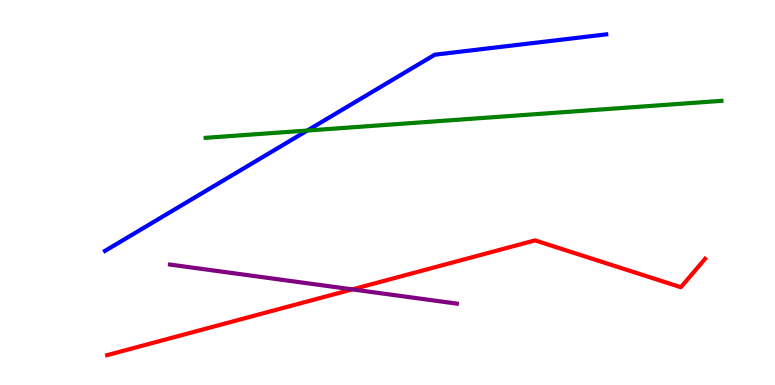[{'lines': ['blue', 'red'], 'intersections': []}, {'lines': ['green', 'red'], 'intersections': []}, {'lines': ['purple', 'red'], 'intersections': [{'x': 4.55, 'y': 2.48}]}, {'lines': ['blue', 'green'], 'intersections': [{'x': 3.97, 'y': 6.61}]}, {'lines': ['blue', 'purple'], 'intersections': []}, {'lines': ['green', 'purple'], 'intersections': []}]